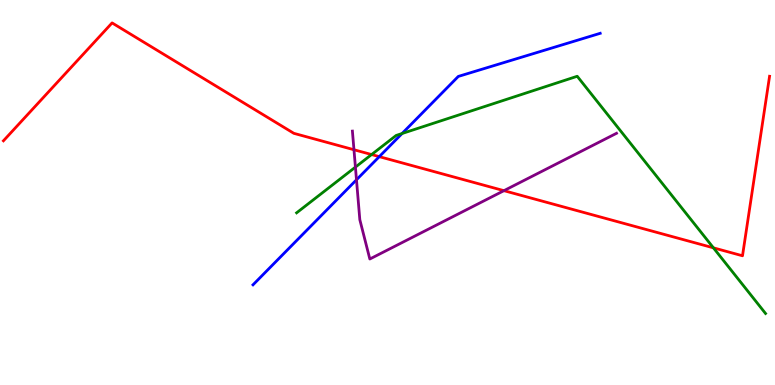[{'lines': ['blue', 'red'], 'intersections': [{'x': 4.89, 'y': 5.93}]}, {'lines': ['green', 'red'], 'intersections': [{'x': 4.79, 'y': 5.99}, {'x': 9.21, 'y': 3.56}]}, {'lines': ['purple', 'red'], 'intersections': [{'x': 4.57, 'y': 6.11}, {'x': 6.5, 'y': 5.05}]}, {'lines': ['blue', 'green'], 'intersections': [{'x': 5.19, 'y': 6.53}]}, {'lines': ['blue', 'purple'], 'intersections': [{'x': 4.6, 'y': 5.33}]}, {'lines': ['green', 'purple'], 'intersections': [{'x': 4.59, 'y': 5.66}]}]